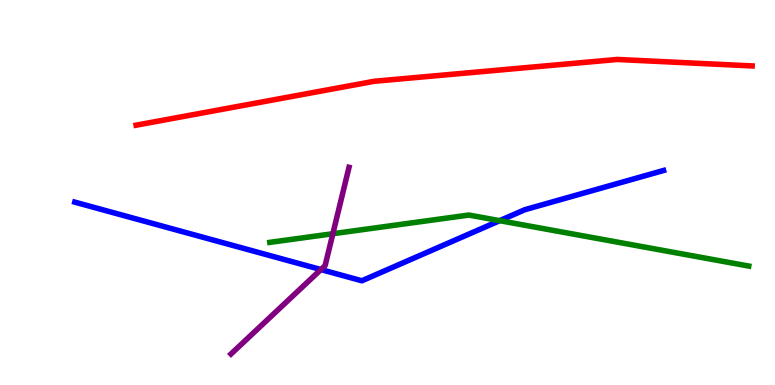[{'lines': ['blue', 'red'], 'intersections': []}, {'lines': ['green', 'red'], 'intersections': []}, {'lines': ['purple', 'red'], 'intersections': []}, {'lines': ['blue', 'green'], 'intersections': [{'x': 6.45, 'y': 4.27}]}, {'lines': ['blue', 'purple'], 'intersections': [{'x': 4.14, 'y': 3.0}]}, {'lines': ['green', 'purple'], 'intersections': [{'x': 4.3, 'y': 3.93}]}]